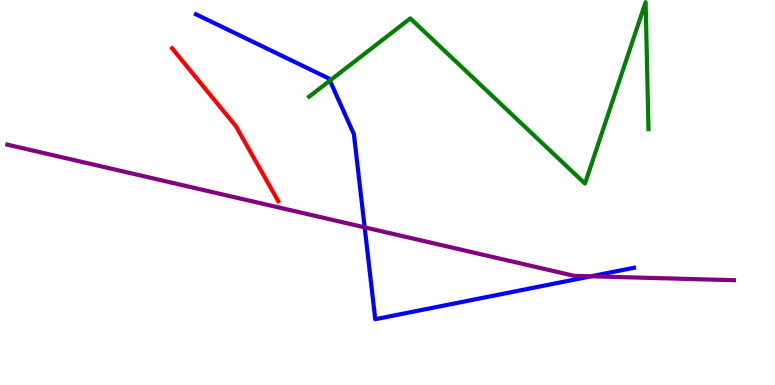[{'lines': ['blue', 'red'], 'intersections': []}, {'lines': ['green', 'red'], 'intersections': []}, {'lines': ['purple', 'red'], 'intersections': []}, {'lines': ['blue', 'green'], 'intersections': [{'x': 4.26, 'y': 7.91}]}, {'lines': ['blue', 'purple'], 'intersections': [{'x': 4.71, 'y': 4.1}, {'x': 7.63, 'y': 2.82}]}, {'lines': ['green', 'purple'], 'intersections': []}]